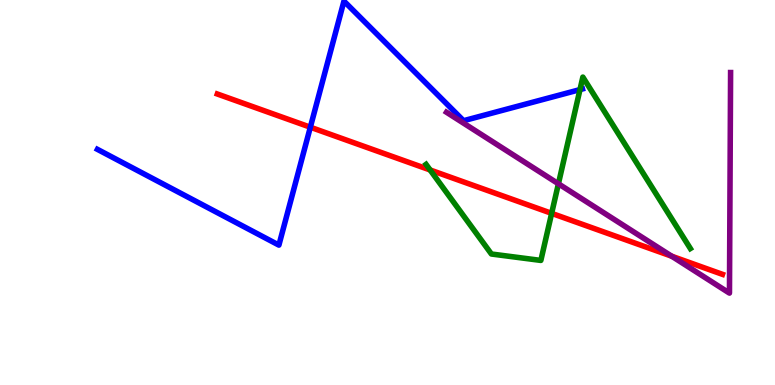[{'lines': ['blue', 'red'], 'intersections': [{'x': 4.0, 'y': 6.7}]}, {'lines': ['green', 'red'], 'intersections': [{'x': 5.55, 'y': 5.59}, {'x': 7.12, 'y': 4.46}]}, {'lines': ['purple', 'red'], 'intersections': [{'x': 8.67, 'y': 3.34}]}, {'lines': ['blue', 'green'], 'intersections': [{'x': 7.48, 'y': 7.67}]}, {'lines': ['blue', 'purple'], 'intersections': []}, {'lines': ['green', 'purple'], 'intersections': [{'x': 7.21, 'y': 5.23}]}]